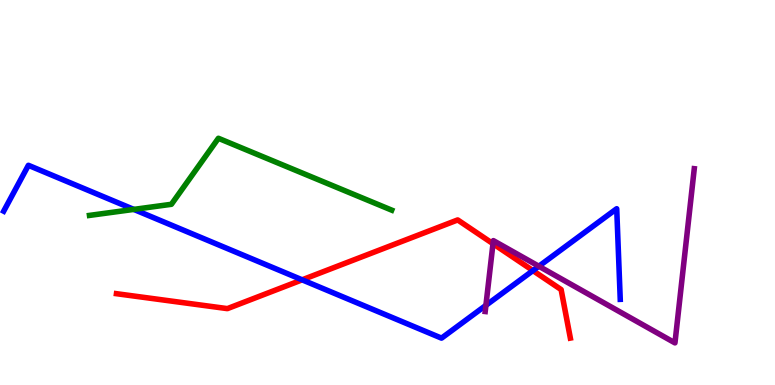[{'lines': ['blue', 'red'], 'intersections': [{'x': 3.9, 'y': 2.73}, {'x': 6.88, 'y': 2.97}]}, {'lines': ['green', 'red'], 'intersections': []}, {'lines': ['purple', 'red'], 'intersections': [{'x': 6.36, 'y': 3.67}]}, {'lines': ['blue', 'green'], 'intersections': [{'x': 1.73, 'y': 4.56}]}, {'lines': ['blue', 'purple'], 'intersections': [{'x': 6.27, 'y': 2.07}, {'x': 6.95, 'y': 3.08}]}, {'lines': ['green', 'purple'], 'intersections': []}]